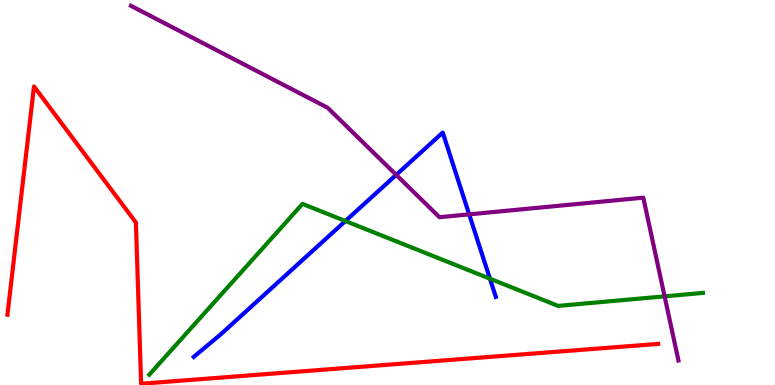[{'lines': ['blue', 'red'], 'intersections': []}, {'lines': ['green', 'red'], 'intersections': []}, {'lines': ['purple', 'red'], 'intersections': []}, {'lines': ['blue', 'green'], 'intersections': [{'x': 4.46, 'y': 4.26}, {'x': 6.32, 'y': 2.76}]}, {'lines': ['blue', 'purple'], 'intersections': [{'x': 5.11, 'y': 5.46}, {'x': 6.05, 'y': 4.43}]}, {'lines': ['green', 'purple'], 'intersections': [{'x': 8.58, 'y': 2.3}]}]